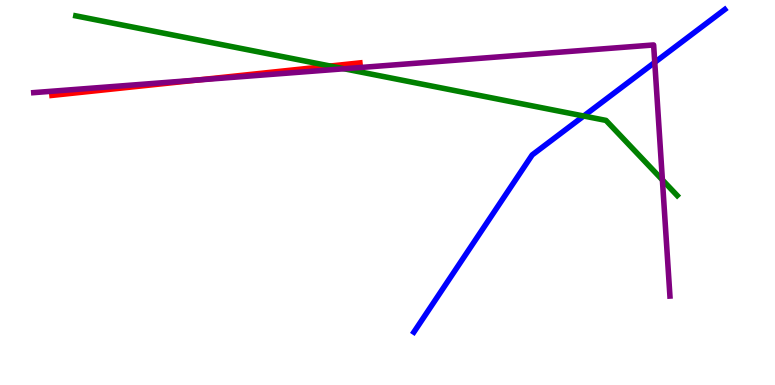[{'lines': ['blue', 'red'], 'intersections': []}, {'lines': ['green', 'red'], 'intersections': [{'x': 4.26, 'y': 8.28}]}, {'lines': ['purple', 'red'], 'intersections': [{'x': 2.55, 'y': 7.92}]}, {'lines': ['blue', 'green'], 'intersections': [{'x': 7.53, 'y': 6.99}]}, {'lines': ['blue', 'purple'], 'intersections': [{'x': 8.45, 'y': 8.38}]}, {'lines': ['green', 'purple'], 'intersections': [{'x': 4.44, 'y': 8.21}, {'x': 8.55, 'y': 5.33}]}]